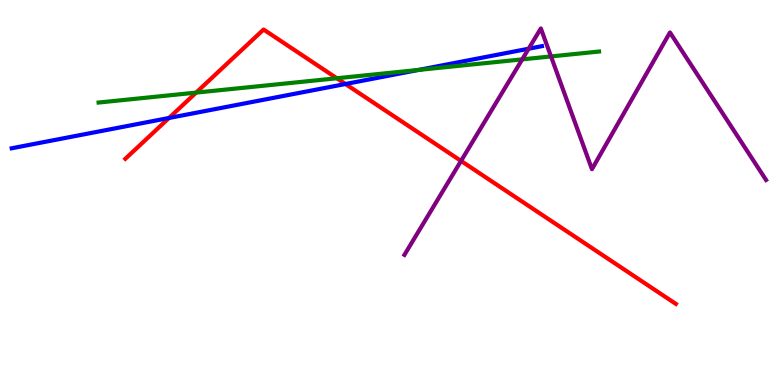[{'lines': ['blue', 'red'], 'intersections': [{'x': 2.18, 'y': 6.94}, {'x': 4.46, 'y': 7.82}]}, {'lines': ['green', 'red'], 'intersections': [{'x': 2.53, 'y': 7.59}, {'x': 4.35, 'y': 7.97}]}, {'lines': ['purple', 'red'], 'intersections': [{'x': 5.95, 'y': 5.82}]}, {'lines': ['blue', 'green'], 'intersections': [{'x': 5.4, 'y': 8.18}]}, {'lines': ['blue', 'purple'], 'intersections': [{'x': 6.82, 'y': 8.73}]}, {'lines': ['green', 'purple'], 'intersections': [{'x': 6.74, 'y': 8.46}, {'x': 7.11, 'y': 8.53}]}]